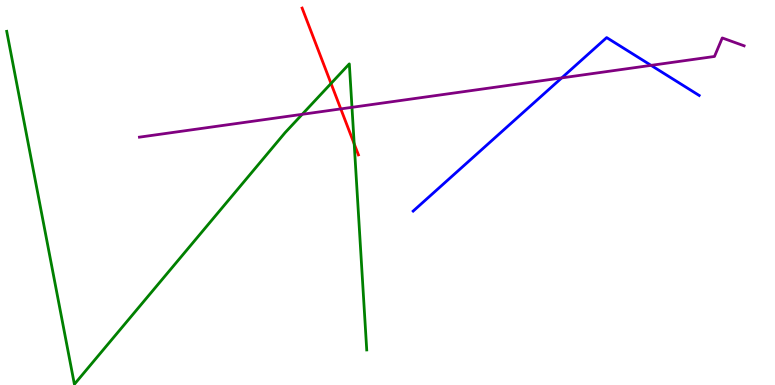[{'lines': ['blue', 'red'], 'intersections': []}, {'lines': ['green', 'red'], 'intersections': [{'x': 4.27, 'y': 7.83}, {'x': 4.57, 'y': 6.26}]}, {'lines': ['purple', 'red'], 'intersections': [{'x': 4.4, 'y': 7.17}]}, {'lines': ['blue', 'green'], 'intersections': []}, {'lines': ['blue', 'purple'], 'intersections': [{'x': 7.25, 'y': 7.98}, {'x': 8.4, 'y': 8.3}]}, {'lines': ['green', 'purple'], 'intersections': [{'x': 3.9, 'y': 7.03}, {'x': 4.54, 'y': 7.21}]}]